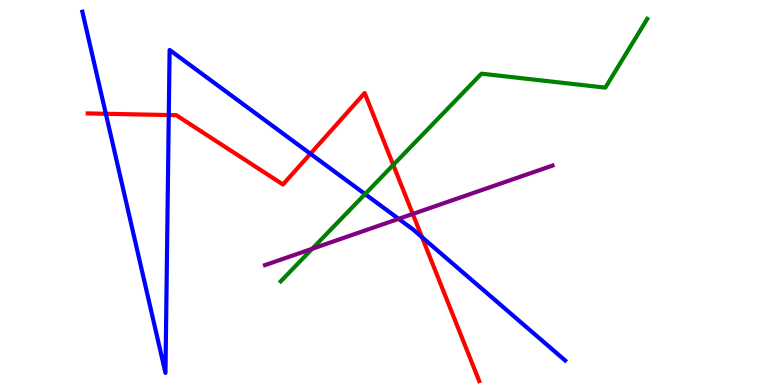[{'lines': ['blue', 'red'], 'intersections': [{'x': 1.37, 'y': 7.04}, {'x': 2.18, 'y': 7.01}, {'x': 4.01, 'y': 6.01}, {'x': 5.44, 'y': 3.84}]}, {'lines': ['green', 'red'], 'intersections': [{'x': 5.07, 'y': 5.72}]}, {'lines': ['purple', 'red'], 'intersections': [{'x': 5.33, 'y': 4.44}]}, {'lines': ['blue', 'green'], 'intersections': [{'x': 4.71, 'y': 4.96}]}, {'lines': ['blue', 'purple'], 'intersections': [{'x': 5.14, 'y': 4.32}]}, {'lines': ['green', 'purple'], 'intersections': [{'x': 4.03, 'y': 3.54}]}]